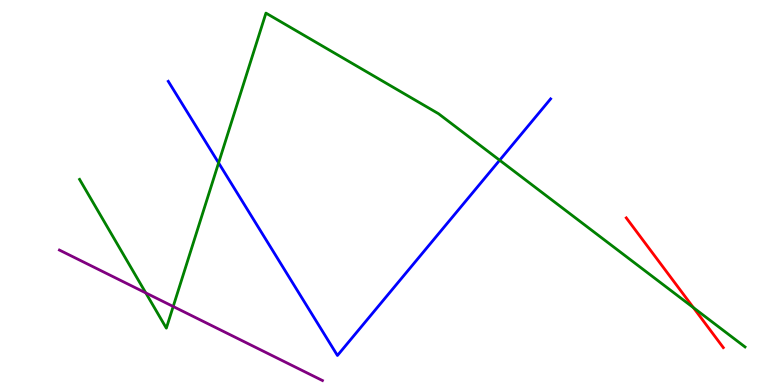[{'lines': ['blue', 'red'], 'intersections': []}, {'lines': ['green', 'red'], 'intersections': [{'x': 8.95, 'y': 2.01}]}, {'lines': ['purple', 'red'], 'intersections': []}, {'lines': ['blue', 'green'], 'intersections': [{'x': 2.82, 'y': 5.77}, {'x': 6.45, 'y': 5.84}]}, {'lines': ['blue', 'purple'], 'intersections': []}, {'lines': ['green', 'purple'], 'intersections': [{'x': 1.88, 'y': 2.39}, {'x': 2.23, 'y': 2.04}]}]